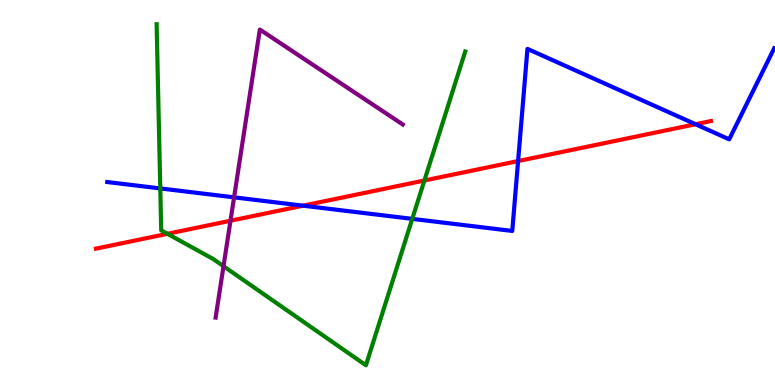[{'lines': ['blue', 'red'], 'intersections': [{'x': 3.91, 'y': 4.66}, {'x': 6.69, 'y': 5.82}, {'x': 8.97, 'y': 6.77}]}, {'lines': ['green', 'red'], 'intersections': [{'x': 2.16, 'y': 3.93}, {'x': 5.48, 'y': 5.31}]}, {'lines': ['purple', 'red'], 'intersections': [{'x': 2.97, 'y': 4.27}]}, {'lines': ['blue', 'green'], 'intersections': [{'x': 2.07, 'y': 5.11}, {'x': 5.32, 'y': 4.32}]}, {'lines': ['blue', 'purple'], 'intersections': [{'x': 3.02, 'y': 4.87}]}, {'lines': ['green', 'purple'], 'intersections': [{'x': 2.88, 'y': 3.09}]}]